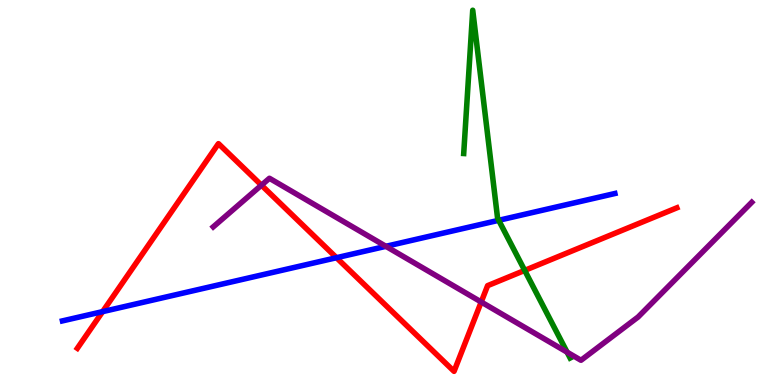[{'lines': ['blue', 'red'], 'intersections': [{'x': 1.32, 'y': 1.91}, {'x': 4.34, 'y': 3.31}]}, {'lines': ['green', 'red'], 'intersections': [{'x': 6.77, 'y': 2.98}]}, {'lines': ['purple', 'red'], 'intersections': [{'x': 3.37, 'y': 5.19}, {'x': 6.21, 'y': 2.16}]}, {'lines': ['blue', 'green'], 'intersections': [{'x': 6.43, 'y': 4.28}]}, {'lines': ['blue', 'purple'], 'intersections': [{'x': 4.98, 'y': 3.6}]}, {'lines': ['green', 'purple'], 'intersections': [{'x': 7.32, 'y': 0.853}]}]